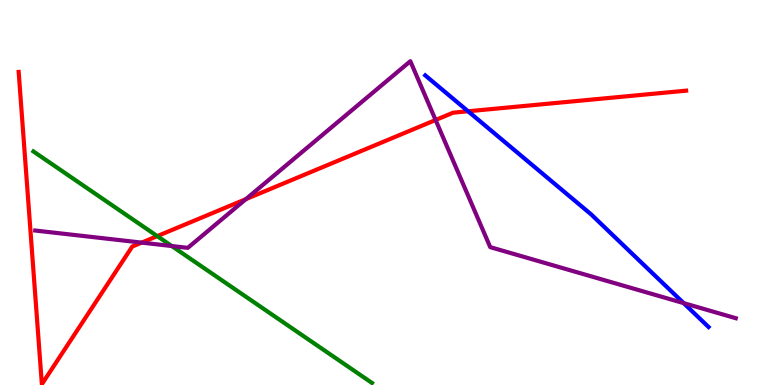[{'lines': ['blue', 'red'], 'intersections': [{'x': 6.04, 'y': 7.11}]}, {'lines': ['green', 'red'], 'intersections': [{'x': 2.03, 'y': 3.87}]}, {'lines': ['purple', 'red'], 'intersections': [{'x': 1.83, 'y': 3.7}, {'x': 3.17, 'y': 4.83}, {'x': 5.62, 'y': 6.88}]}, {'lines': ['blue', 'green'], 'intersections': []}, {'lines': ['blue', 'purple'], 'intersections': [{'x': 8.82, 'y': 2.13}]}, {'lines': ['green', 'purple'], 'intersections': [{'x': 2.22, 'y': 3.61}]}]